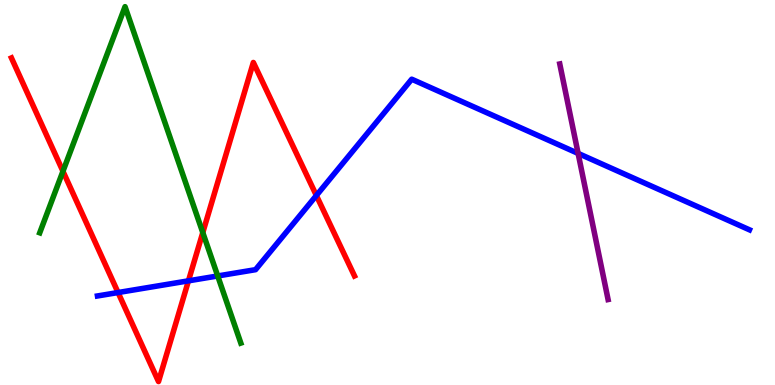[{'lines': ['blue', 'red'], 'intersections': [{'x': 1.52, 'y': 2.4}, {'x': 2.43, 'y': 2.71}, {'x': 4.08, 'y': 4.92}]}, {'lines': ['green', 'red'], 'intersections': [{'x': 0.812, 'y': 5.55}, {'x': 2.62, 'y': 3.96}]}, {'lines': ['purple', 'red'], 'intersections': []}, {'lines': ['blue', 'green'], 'intersections': [{'x': 2.81, 'y': 2.83}]}, {'lines': ['blue', 'purple'], 'intersections': [{'x': 7.46, 'y': 6.02}]}, {'lines': ['green', 'purple'], 'intersections': []}]